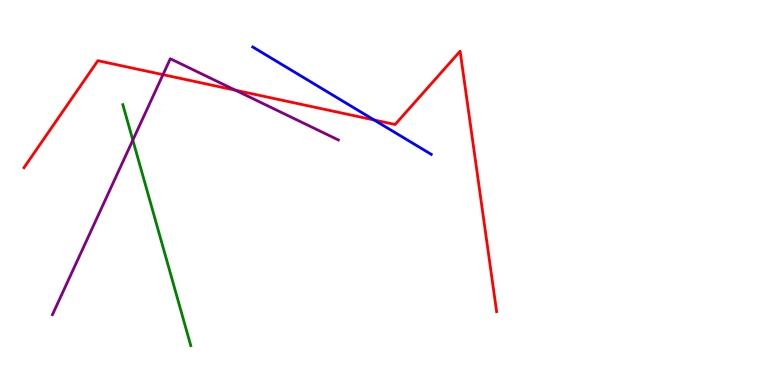[{'lines': ['blue', 'red'], 'intersections': [{'x': 4.83, 'y': 6.88}]}, {'lines': ['green', 'red'], 'intersections': []}, {'lines': ['purple', 'red'], 'intersections': [{'x': 2.1, 'y': 8.06}, {'x': 3.04, 'y': 7.66}]}, {'lines': ['blue', 'green'], 'intersections': []}, {'lines': ['blue', 'purple'], 'intersections': []}, {'lines': ['green', 'purple'], 'intersections': [{'x': 1.71, 'y': 6.36}]}]